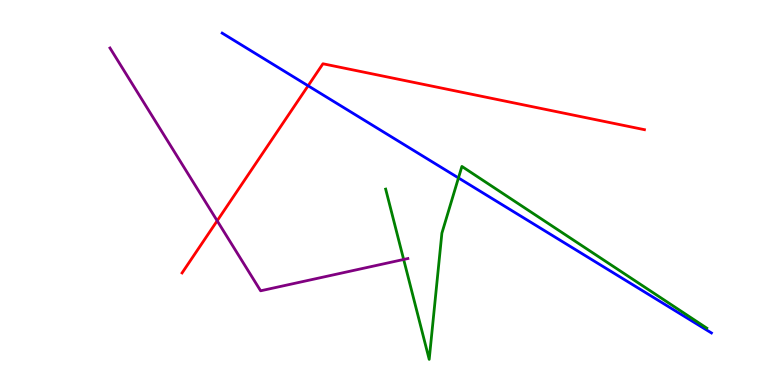[{'lines': ['blue', 'red'], 'intersections': [{'x': 3.98, 'y': 7.77}]}, {'lines': ['green', 'red'], 'intersections': []}, {'lines': ['purple', 'red'], 'intersections': [{'x': 2.8, 'y': 4.27}]}, {'lines': ['blue', 'green'], 'intersections': [{'x': 5.92, 'y': 5.38}]}, {'lines': ['blue', 'purple'], 'intersections': []}, {'lines': ['green', 'purple'], 'intersections': [{'x': 5.21, 'y': 3.26}]}]